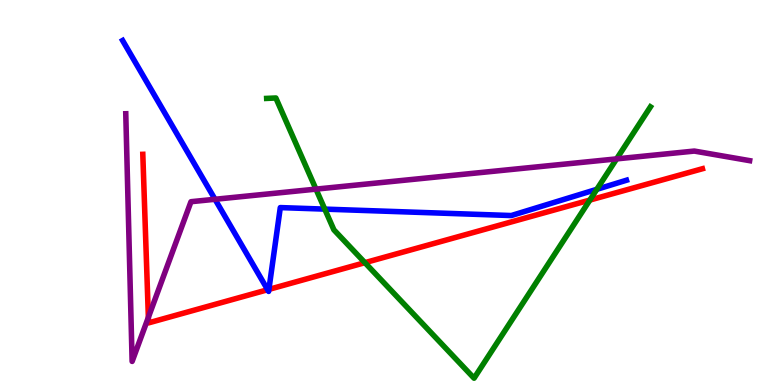[{'lines': ['blue', 'red'], 'intersections': [{'x': 3.45, 'y': 2.47}, {'x': 3.47, 'y': 2.48}]}, {'lines': ['green', 'red'], 'intersections': [{'x': 4.71, 'y': 3.18}, {'x': 7.61, 'y': 4.8}]}, {'lines': ['purple', 'red'], 'intersections': [{'x': 1.91, 'y': 1.76}]}, {'lines': ['blue', 'green'], 'intersections': [{'x': 4.19, 'y': 4.57}, {'x': 7.7, 'y': 5.08}]}, {'lines': ['blue', 'purple'], 'intersections': [{'x': 2.77, 'y': 4.82}]}, {'lines': ['green', 'purple'], 'intersections': [{'x': 4.08, 'y': 5.09}, {'x': 7.96, 'y': 5.87}]}]